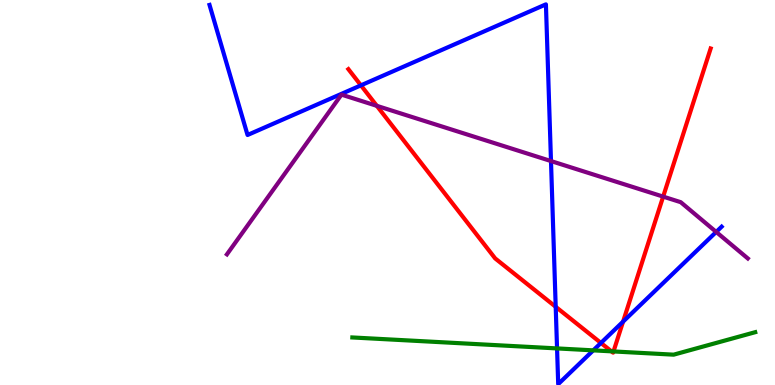[{'lines': ['blue', 'red'], 'intersections': [{'x': 4.66, 'y': 7.78}, {'x': 7.17, 'y': 2.03}, {'x': 7.75, 'y': 1.09}, {'x': 8.04, 'y': 1.65}]}, {'lines': ['green', 'red'], 'intersections': [{'x': 7.89, 'y': 0.875}, {'x': 7.92, 'y': 0.872}]}, {'lines': ['purple', 'red'], 'intersections': [{'x': 4.86, 'y': 7.25}, {'x': 8.56, 'y': 4.89}]}, {'lines': ['blue', 'green'], 'intersections': [{'x': 7.19, 'y': 0.95}, {'x': 7.65, 'y': 0.9}]}, {'lines': ['blue', 'purple'], 'intersections': [{'x': 7.11, 'y': 5.82}, {'x': 9.24, 'y': 3.98}]}, {'lines': ['green', 'purple'], 'intersections': []}]